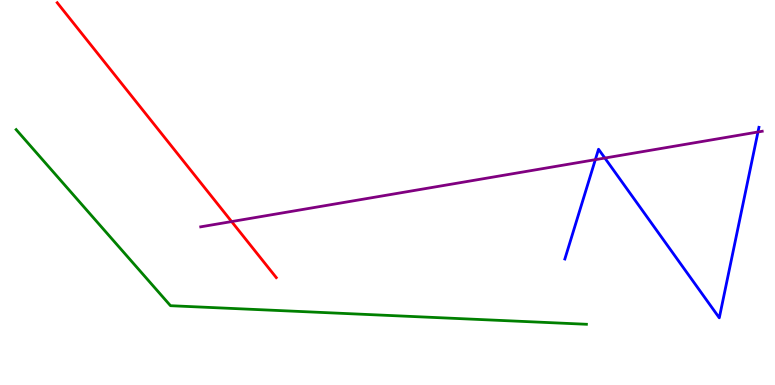[{'lines': ['blue', 'red'], 'intersections': []}, {'lines': ['green', 'red'], 'intersections': []}, {'lines': ['purple', 'red'], 'intersections': [{'x': 2.99, 'y': 4.24}]}, {'lines': ['blue', 'green'], 'intersections': []}, {'lines': ['blue', 'purple'], 'intersections': [{'x': 7.68, 'y': 5.85}, {'x': 7.8, 'y': 5.89}, {'x': 9.78, 'y': 6.57}]}, {'lines': ['green', 'purple'], 'intersections': []}]